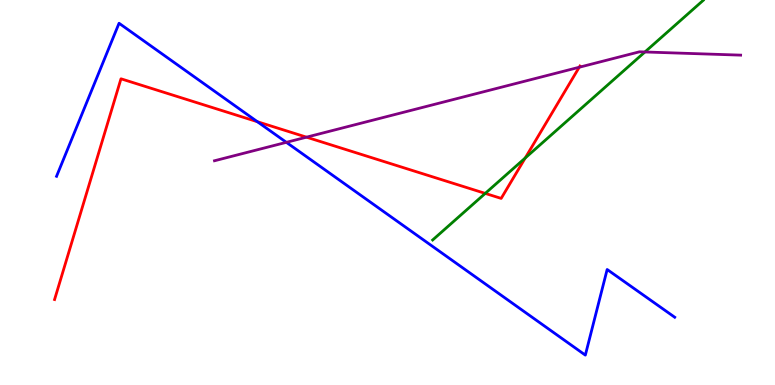[{'lines': ['blue', 'red'], 'intersections': [{'x': 3.32, 'y': 6.84}]}, {'lines': ['green', 'red'], 'intersections': [{'x': 6.26, 'y': 4.98}, {'x': 6.78, 'y': 5.9}]}, {'lines': ['purple', 'red'], 'intersections': [{'x': 3.96, 'y': 6.44}, {'x': 7.47, 'y': 8.25}]}, {'lines': ['blue', 'green'], 'intersections': []}, {'lines': ['blue', 'purple'], 'intersections': [{'x': 3.69, 'y': 6.3}]}, {'lines': ['green', 'purple'], 'intersections': [{'x': 8.32, 'y': 8.65}]}]